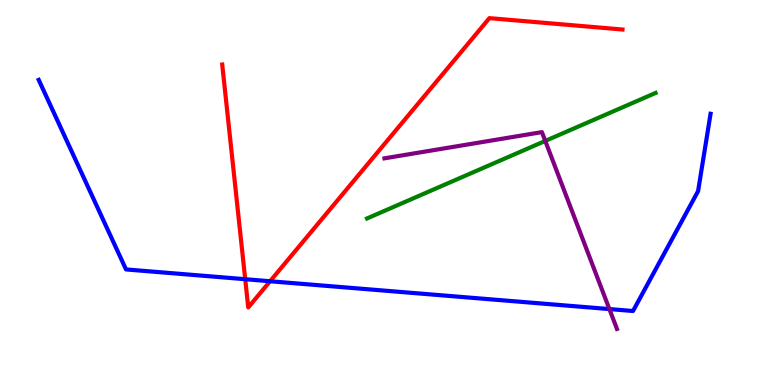[{'lines': ['blue', 'red'], 'intersections': [{'x': 3.16, 'y': 2.75}, {'x': 3.48, 'y': 2.69}]}, {'lines': ['green', 'red'], 'intersections': []}, {'lines': ['purple', 'red'], 'intersections': []}, {'lines': ['blue', 'green'], 'intersections': []}, {'lines': ['blue', 'purple'], 'intersections': [{'x': 7.86, 'y': 1.97}]}, {'lines': ['green', 'purple'], 'intersections': [{'x': 7.04, 'y': 6.34}]}]